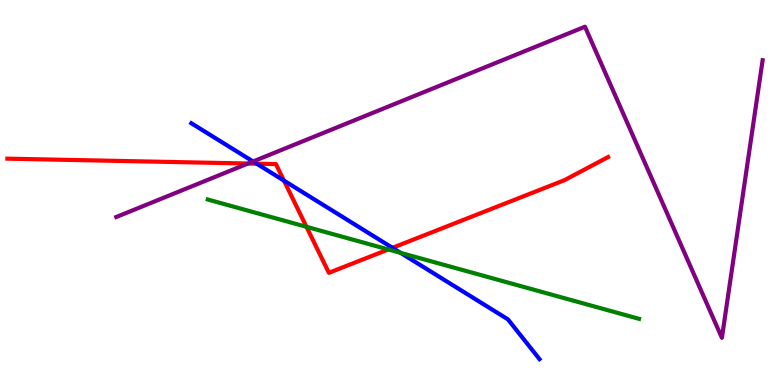[{'lines': ['blue', 'red'], 'intersections': [{'x': 3.31, 'y': 5.75}, {'x': 3.66, 'y': 5.31}, {'x': 5.06, 'y': 3.56}]}, {'lines': ['green', 'red'], 'intersections': [{'x': 3.95, 'y': 4.11}, {'x': 5.01, 'y': 3.52}]}, {'lines': ['purple', 'red'], 'intersections': [{'x': 3.2, 'y': 5.75}]}, {'lines': ['blue', 'green'], 'intersections': [{'x': 5.17, 'y': 3.43}]}, {'lines': ['blue', 'purple'], 'intersections': [{'x': 3.27, 'y': 5.81}]}, {'lines': ['green', 'purple'], 'intersections': []}]